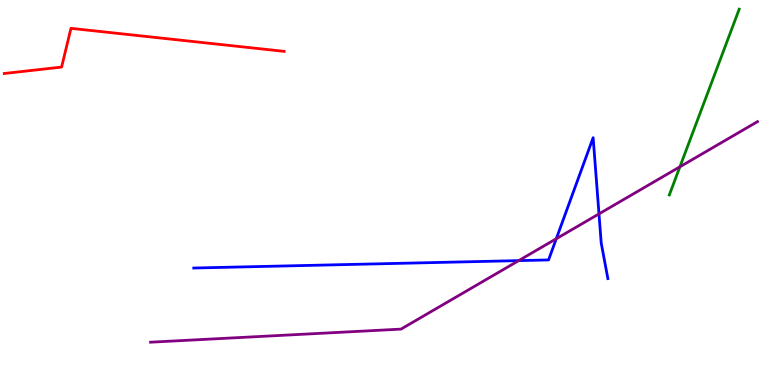[{'lines': ['blue', 'red'], 'intersections': []}, {'lines': ['green', 'red'], 'intersections': []}, {'lines': ['purple', 'red'], 'intersections': []}, {'lines': ['blue', 'green'], 'intersections': []}, {'lines': ['blue', 'purple'], 'intersections': [{'x': 6.69, 'y': 3.23}, {'x': 7.18, 'y': 3.8}, {'x': 7.73, 'y': 4.44}]}, {'lines': ['green', 'purple'], 'intersections': [{'x': 8.77, 'y': 5.67}]}]